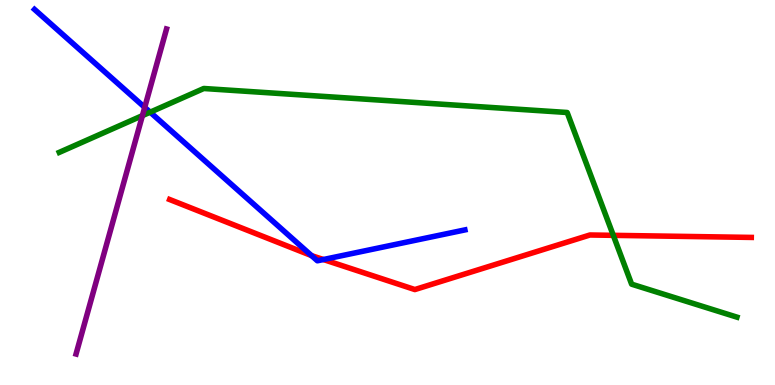[{'lines': ['blue', 'red'], 'intersections': [{'x': 4.02, 'y': 3.36}, {'x': 4.17, 'y': 3.26}]}, {'lines': ['green', 'red'], 'intersections': [{'x': 7.91, 'y': 3.89}]}, {'lines': ['purple', 'red'], 'intersections': []}, {'lines': ['blue', 'green'], 'intersections': [{'x': 1.94, 'y': 7.09}]}, {'lines': ['blue', 'purple'], 'intersections': [{'x': 1.87, 'y': 7.21}]}, {'lines': ['green', 'purple'], 'intersections': [{'x': 1.84, 'y': 7.0}]}]